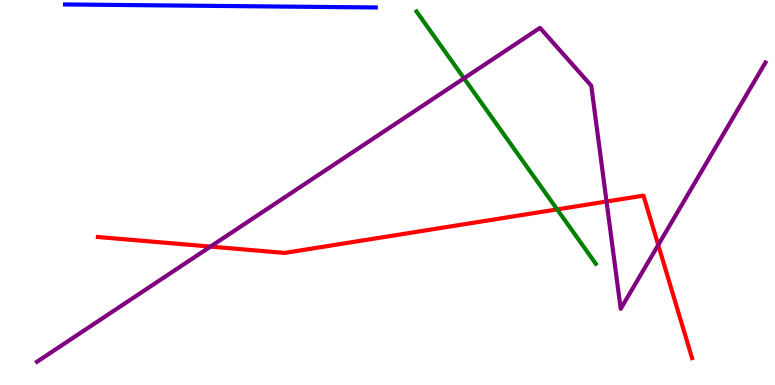[{'lines': ['blue', 'red'], 'intersections': []}, {'lines': ['green', 'red'], 'intersections': [{'x': 7.19, 'y': 4.56}]}, {'lines': ['purple', 'red'], 'intersections': [{'x': 2.72, 'y': 3.6}, {'x': 7.83, 'y': 4.77}, {'x': 8.49, 'y': 3.64}]}, {'lines': ['blue', 'green'], 'intersections': []}, {'lines': ['blue', 'purple'], 'intersections': []}, {'lines': ['green', 'purple'], 'intersections': [{'x': 5.99, 'y': 7.97}]}]